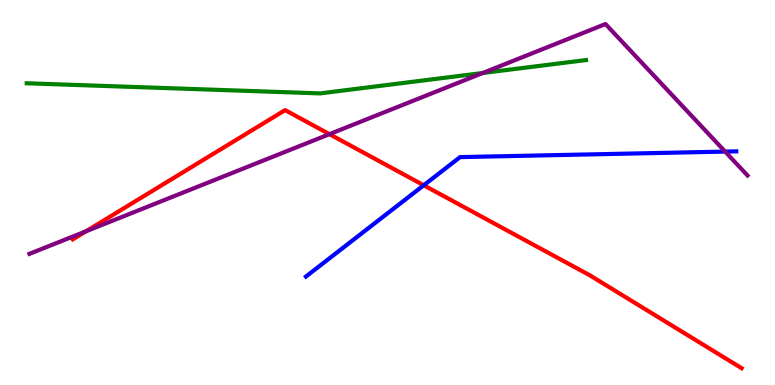[{'lines': ['blue', 'red'], 'intersections': [{'x': 5.47, 'y': 5.19}]}, {'lines': ['green', 'red'], 'intersections': []}, {'lines': ['purple', 'red'], 'intersections': [{'x': 1.11, 'y': 3.99}, {'x': 4.25, 'y': 6.52}]}, {'lines': ['blue', 'green'], 'intersections': []}, {'lines': ['blue', 'purple'], 'intersections': [{'x': 9.36, 'y': 6.06}]}, {'lines': ['green', 'purple'], 'intersections': [{'x': 6.23, 'y': 8.1}]}]